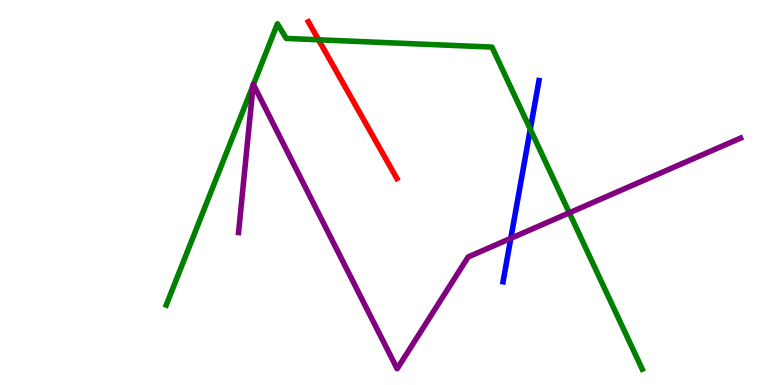[{'lines': ['blue', 'red'], 'intersections': []}, {'lines': ['green', 'red'], 'intersections': [{'x': 4.11, 'y': 8.97}]}, {'lines': ['purple', 'red'], 'intersections': []}, {'lines': ['blue', 'green'], 'intersections': [{'x': 6.84, 'y': 6.64}]}, {'lines': ['blue', 'purple'], 'intersections': [{'x': 6.59, 'y': 3.81}]}, {'lines': ['green', 'purple'], 'intersections': [{'x': 3.27, 'y': 7.79}, {'x': 3.27, 'y': 7.8}, {'x': 7.35, 'y': 4.47}]}]